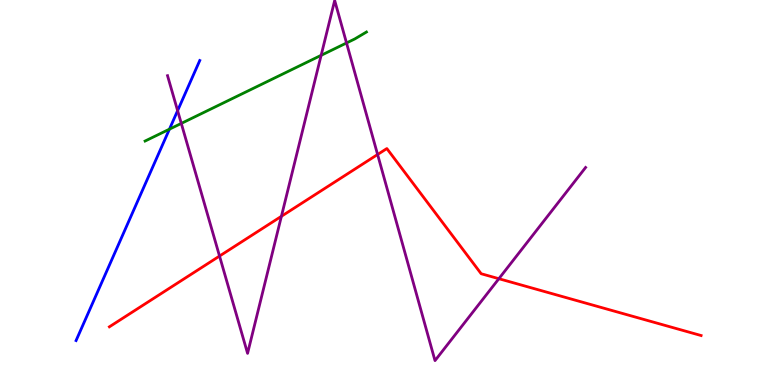[{'lines': ['blue', 'red'], 'intersections': []}, {'lines': ['green', 'red'], 'intersections': []}, {'lines': ['purple', 'red'], 'intersections': [{'x': 2.83, 'y': 3.35}, {'x': 3.63, 'y': 4.38}, {'x': 4.87, 'y': 5.99}, {'x': 6.44, 'y': 2.76}]}, {'lines': ['blue', 'green'], 'intersections': [{'x': 2.19, 'y': 6.64}]}, {'lines': ['blue', 'purple'], 'intersections': [{'x': 2.29, 'y': 7.13}]}, {'lines': ['green', 'purple'], 'intersections': [{'x': 2.34, 'y': 6.79}, {'x': 4.14, 'y': 8.56}, {'x': 4.47, 'y': 8.88}]}]